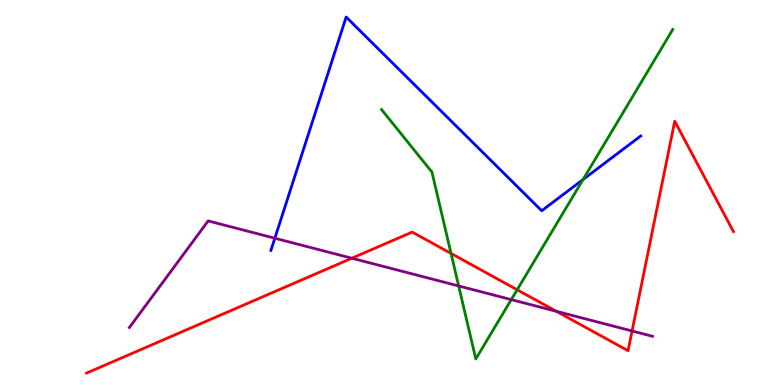[{'lines': ['blue', 'red'], 'intersections': []}, {'lines': ['green', 'red'], 'intersections': [{'x': 5.82, 'y': 3.42}, {'x': 6.67, 'y': 2.47}]}, {'lines': ['purple', 'red'], 'intersections': [{'x': 4.54, 'y': 3.29}, {'x': 7.18, 'y': 1.91}, {'x': 8.16, 'y': 1.4}]}, {'lines': ['blue', 'green'], 'intersections': [{'x': 7.52, 'y': 5.34}]}, {'lines': ['blue', 'purple'], 'intersections': [{'x': 3.55, 'y': 3.81}]}, {'lines': ['green', 'purple'], 'intersections': [{'x': 5.92, 'y': 2.57}, {'x': 6.6, 'y': 2.22}]}]